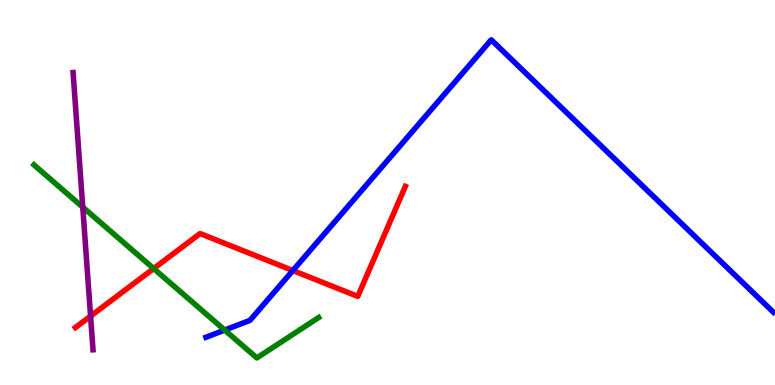[{'lines': ['blue', 'red'], 'intersections': [{'x': 3.78, 'y': 2.97}]}, {'lines': ['green', 'red'], 'intersections': [{'x': 1.98, 'y': 3.02}]}, {'lines': ['purple', 'red'], 'intersections': [{'x': 1.17, 'y': 1.79}]}, {'lines': ['blue', 'green'], 'intersections': [{'x': 2.9, 'y': 1.43}]}, {'lines': ['blue', 'purple'], 'intersections': []}, {'lines': ['green', 'purple'], 'intersections': [{'x': 1.07, 'y': 4.62}]}]